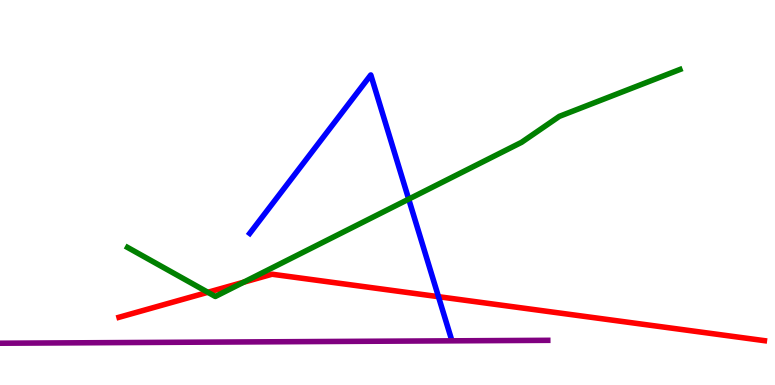[{'lines': ['blue', 'red'], 'intersections': [{'x': 5.66, 'y': 2.29}]}, {'lines': ['green', 'red'], 'intersections': [{'x': 2.68, 'y': 2.41}, {'x': 3.14, 'y': 2.67}]}, {'lines': ['purple', 'red'], 'intersections': []}, {'lines': ['blue', 'green'], 'intersections': [{'x': 5.27, 'y': 4.83}]}, {'lines': ['blue', 'purple'], 'intersections': []}, {'lines': ['green', 'purple'], 'intersections': []}]